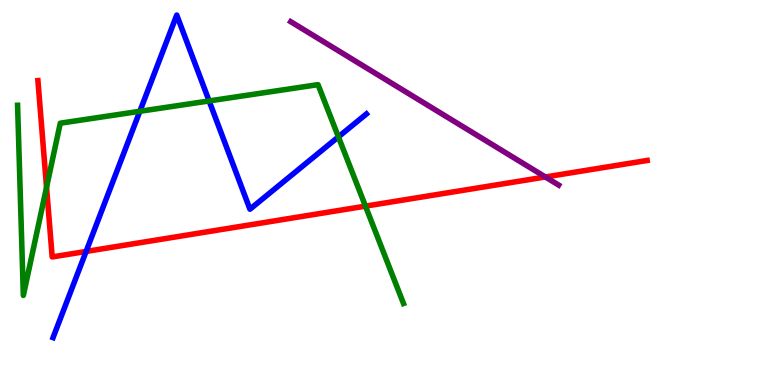[{'lines': ['blue', 'red'], 'intersections': [{'x': 1.11, 'y': 3.47}]}, {'lines': ['green', 'red'], 'intersections': [{'x': 0.601, 'y': 5.14}, {'x': 4.72, 'y': 4.65}]}, {'lines': ['purple', 'red'], 'intersections': [{'x': 7.04, 'y': 5.4}]}, {'lines': ['blue', 'green'], 'intersections': [{'x': 1.8, 'y': 7.11}, {'x': 2.7, 'y': 7.38}, {'x': 4.37, 'y': 6.45}]}, {'lines': ['blue', 'purple'], 'intersections': []}, {'lines': ['green', 'purple'], 'intersections': []}]